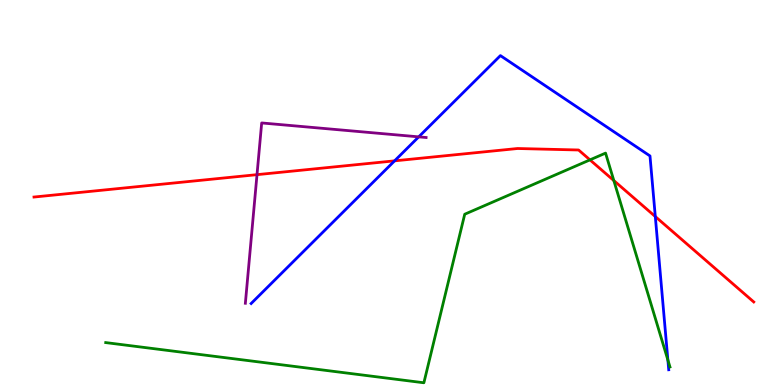[{'lines': ['blue', 'red'], 'intersections': [{'x': 5.09, 'y': 5.82}, {'x': 8.46, 'y': 4.38}]}, {'lines': ['green', 'red'], 'intersections': [{'x': 7.61, 'y': 5.85}, {'x': 7.92, 'y': 5.31}]}, {'lines': ['purple', 'red'], 'intersections': [{'x': 3.32, 'y': 5.46}]}, {'lines': ['blue', 'green'], 'intersections': [{'x': 8.62, 'y': 0.65}]}, {'lines': ['blue', 'purple'], 'intersections': [{'x': 5.4, 'y': 6.45}]}, {'lines': ['green', 'purple'], 'intersections': []}]